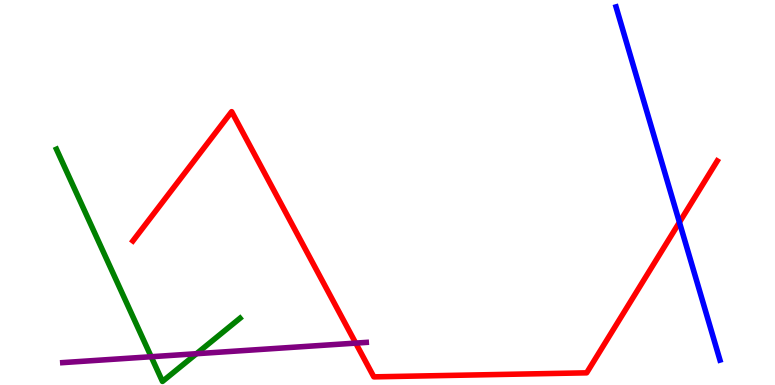[{'lines': ['blue', 'red'], 'intersections': [{'x': 8.77, 'y': 4.23}]}, {'lines': ['green', 'red'], 'intersections': []}, {'lines': ['purple', 'red'], 'intersections': [{'x': 4.59, 'y': 1.09}]}, {'lines': ['blue', 'green'], 'intersections': []}, {'lines': ['blue', 'purple'], 'intersections': []}, {'lines': ['green', 'purple'], 'intersections': [{'x': 1.95, 'y': 0.734}, {'x': 2.54, 'y': 0.813}]}]